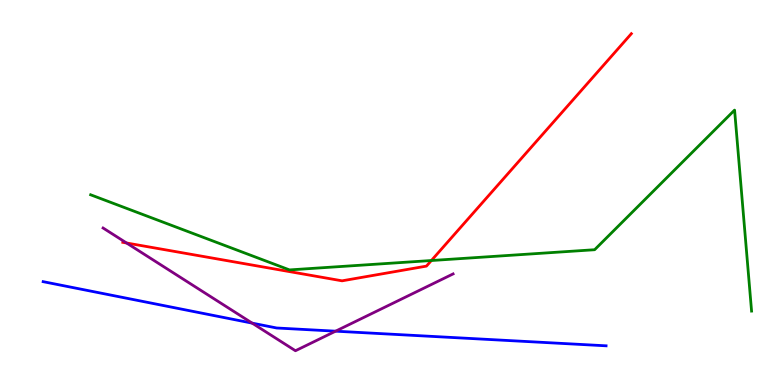[{'lines': ['blue', 'red'], 'intersections': []}, {'lines': ['green', 'red'], 'intersections': [{'x': 5.57, 'y': 3.23}]}, {'lines': ['purple', 'red'], 'intersections': [{'x': 1.63, 'y': 3.69}]}, {'lines': ['blue', 'green'], 'intersections': []}, {'lines': ['blue', 'purple'], 'intersections': [{'x': 3.25, 'y': 1.61}, {'x': 4.33, 'y': 1.4}]}, {'lines': ['green', 'purple'], 'intersections': []}]